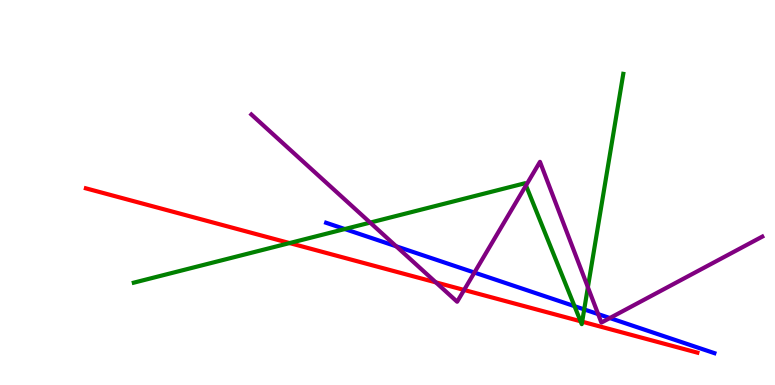[{'lines': ['blue', 'red'], 'intersections': []}, {'lines': ['green', 'red'], 'intersections': [{'x': 3.74, 'y': 3.69}, {'x': 7.49, 'y': 1.66}, {'x': 7.51, 'y': 1.64}]}, {'lines': ['purple', 'red'], 'intersections': [{'x': 5.62, 'y': 2.67}, {'x': 5.99, 'y': 2.47}]}, {'lines': ['blue', 'green'], 'intersections': [{'x': 4.45, 'y': 4.05}, {'x': 7.41, 'y': 2.05}, {'x': 7.54, 'y': 1.96}]}, {'lines': ['blue', 'purple'], 'intersections': [{'x': 5.11, 'y': 3.6}, {'x': 6.12, 'y': 2.92}, {'x': 7.72, 'y': 1.84}, {'x': 7.87, 'y': 1.74}]}, {'lines': ['green', 'purple'], 'intersections': [{'x': 4.78, 'y': 4.22}, {'x': 6.79, 'y': 5.18}, {'x': 7.59, 'y': 2.54}]}]